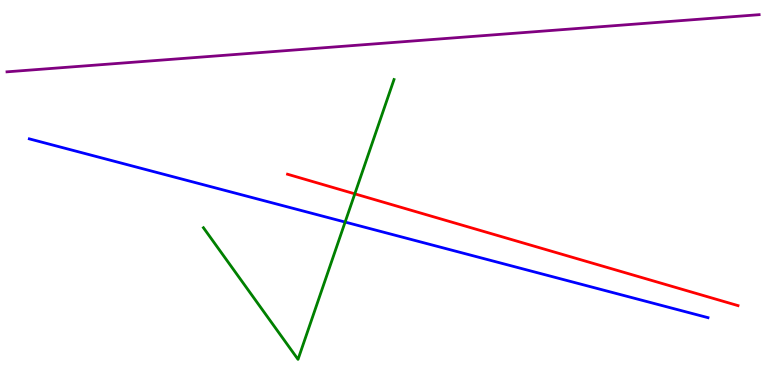[{'lines': ['blue', 'red'], 'intersections': []}, {'lines': ['green', 'red'], 'intersections': [{'x': 4.58, 'y': 4.97}]}, {'lines': ['purple', 'red'], 'intersections': []}, {'lines': ['blue', 'green'], 'intersections': [{'x': 4.45, 'y': 4.23}]}, {'lines': ['blue', 'purple'], 'intersections': []}, {'lines': ['green', 'purple'], 'intersections': []}]